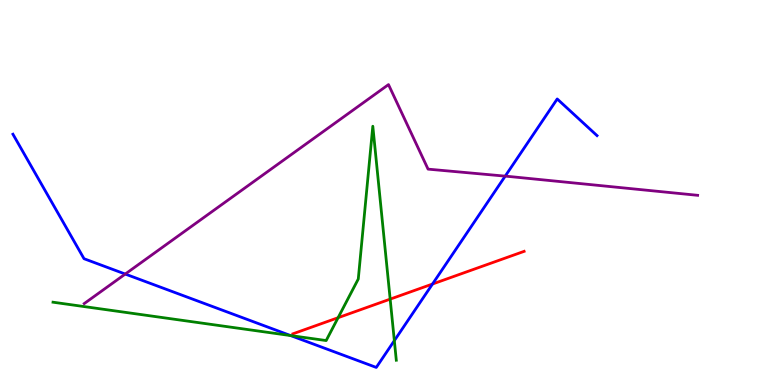[{'lines': ['blue', 'red'], 'intersections': [{'x': 5.58, 'y': 2.62}]}, {'lines': ['green', 'red'], 'intersections': [{'x': 4.36, 'y': 1.75}, {'x': 5.03, 'y': 2.23}]}, {'lines': ['purple', 'red'], 'intersections': []}, {'lines': ['blue', 'green'], 'intersections': [{'x': 3.75, 'y': 1.28}, {'x': 5.09, 'y': 1.15}]}, {'lines': ['blue', 'purple'], 'intersections': [{'x': 1.62, 'y': 2.88}, {'x': 6.52, 'y': 5.42}]}, {'lines': ['green', 'purple'], 'intersections': []}]